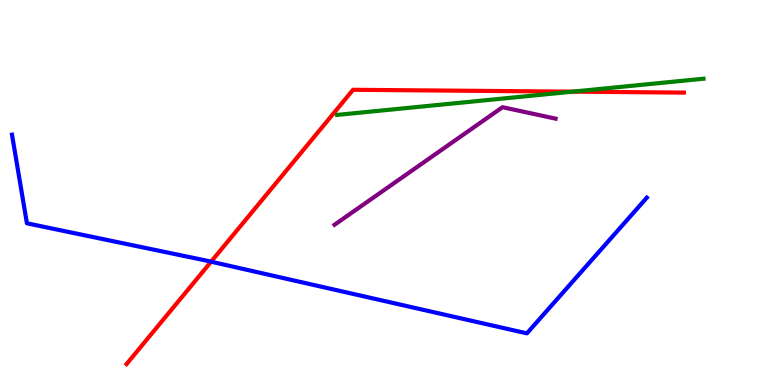[{'lines': ['blue', 'red'], 'intersections': [{'x': 2.72, 'y': 3.2}]}, {'lines': ['green', 'red'], 'intersections': [{'x': 7.39, 'y': 7.62}]}, {'lines': ['purple', 'red'], 'intersections': []}, {'lines': ['blue', 'green'], 'intersections': []}, {'lines': ['blue', 'purple'], 'intersections': []}, {'lines': ['green', 'purple'], 'intersections': []}]